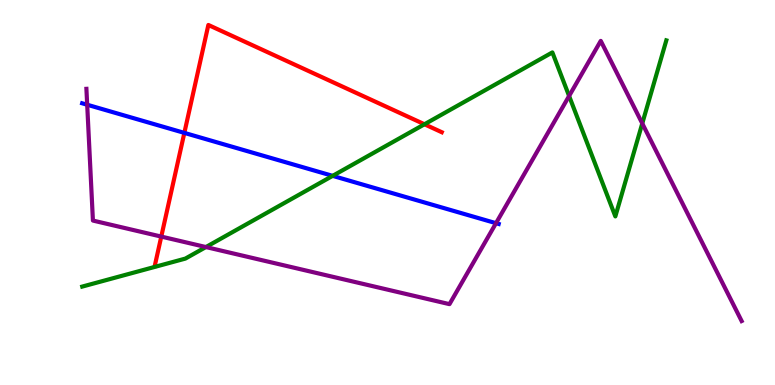[{'lines': ['blue', 'red'], 'intersections': [{'x': 2.38, 'y': 6.55}]}, {'lines': ['green', 'red'], 'intersections': [{'x': 5.48, 'y': 6.77}]}, {'lines': ['purple', 'red'], 'intersections': [{'x': 2.08, 'y': 3.85}]}, {'lines': ['blue', 'green'], 'intersections': [{'x': 4.29, 'y': 5.43}]}, {'lines': ['blue', 'purple'], 'intersections': [{'x': 1.13, 'y': 7.28}, {'x': 6.4, 'y': 4.2}]}, {'lines': ['green', 'purple'], 'intersections': [{'x': 2.66, 'y': 3.58}, {'x': 7.34, 'y': 7.51}, {'x': 8.29, 'y': 6.79}]}]